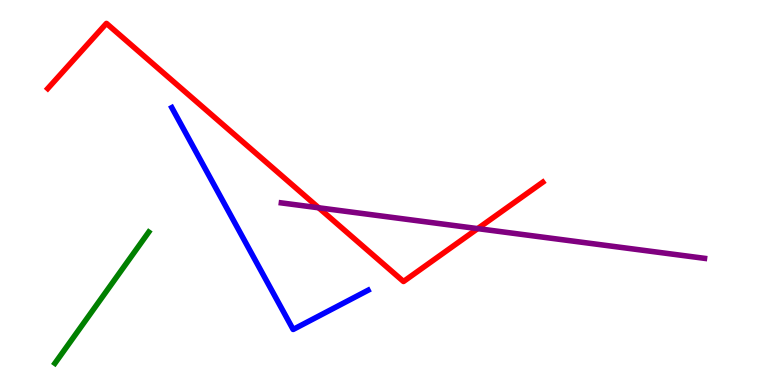[{'lines': ['blue', 'red'], 'intersections': []}, {'lines': ['green', 'red'], 'intersections': []}, {'lines': ['purple', 'red'], 'intersections': [{'x': 4.11, 'y': 4.6}, {'x': 6.16, 'y': 4.06}]}, {'lines': ['blue', 'green'], 'intersections': []}, {'lines': ['blue', 'purple'], 'intersections': []}, {'lines': ['green', 'purple'], 'intersections': []}]